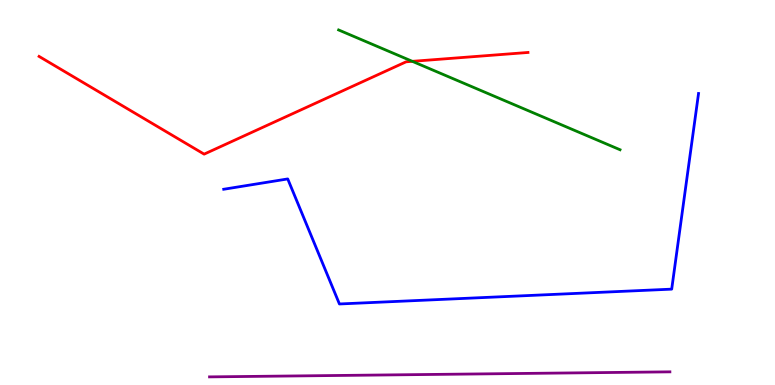[{'lines': ['blue', 'red'], 'intersections': []}, {'lines': ['green', 'red'], 'intersections': [{'x': 5.32, 'y': 8.41}]}, {'lines': ['purple', 'red'], 'intersections': []}, {'lines': ['blue', 'green'], 'intersections': []}, {'lines': ['blue', 'purple'], 'intersections': []}, {'lines': ['green', 'purple'], 'intersections': []}]